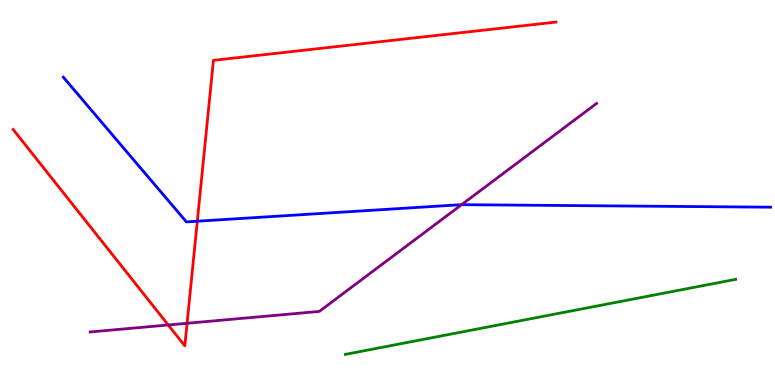[{'lines': ['blue', 'red'], 'intersections': [{'x': 2.55, 'y': 4.25}]}, {'lines': ['green', 'red'], 'intersections': []}, {'lines': ['purple', 'red'], 'intersections': [{'x': 2.17, 'y': 1.56}, {'x': 2.41, 'y': 1.6}]}, {'lines': ['blue', 'green'], 'intersections': []}, {'lines': ['blue', 'purple'], 'intersections': [{'x': 5.96, 'y': 4.68}]}, {'lines': ['green', 'purple'], 'intersections': []}]